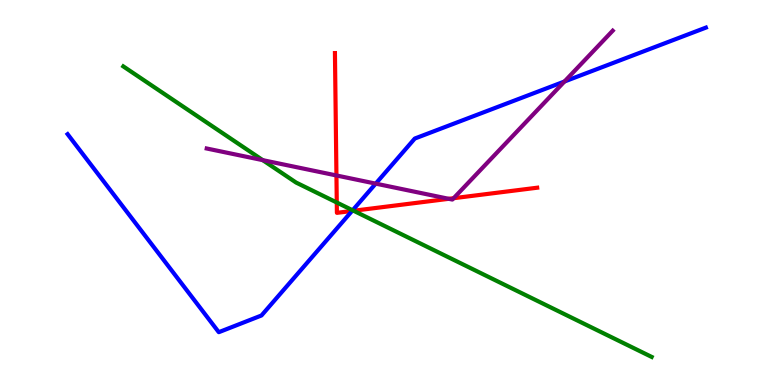[{'lines': ['blue', 'red'], 'intersections': [{'x': 4.54, 'y': 4.52}]}, {'lines': ['green', 'red'], 'intersections': [{'x': 4.35, 'y': 4.74}, {'x': 4.56, 'y': 4.53}]}, {'lines': ['purple', 'red'], 'intersections': [{'x': 4.34, 'y': 5.44}, {'x': 5.79, 'y': 4.84}, {'x': 5.85, 'y': 4.85}]}, {'lines': ['blue', 'green'], 'intersections': [{'x': 4.55, 'y': 4.54}]}, {'lines': ['blue', 'purple'], 'intersections': [{'x': 4.85, 'y': 5.23}, {'x': 7.28, 'y': 7.88}]}, {'lines': ['green', 'purple'], 'intersections': [{'x': 3.39, 'y': 5.84}]}]